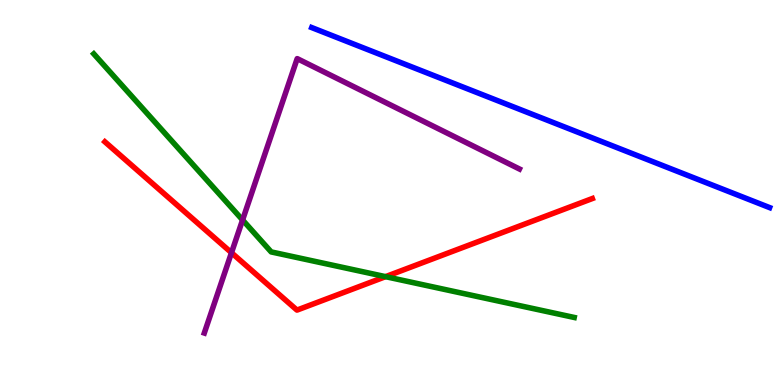[{'lines': ['blue', 'red'], 'intersections': []}, {'lines': ['green', 'red'], 'intersections': [{'x': 4.97, 'y': 2.81}]}, {'lines': ['purple', 'red'], 'intersections': [{'x': 2.99, 'y': 3.44}]}, {'lines': ['blue', 'green'], 'intersections': []}, {'lines': ['blue', 'purple'], 'intersections': []}, {'lines': ['green', 'purple'], 'intersections': [{'x': 3.13, 'y': 4.29}]}]